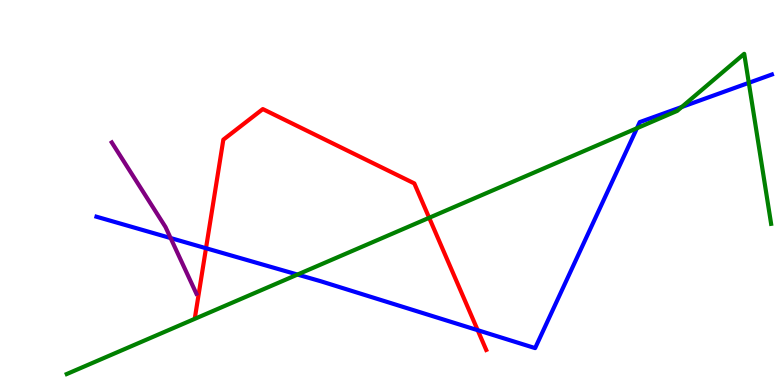[{'lines': ['blue', 'red'], 'intersections': [{'x': 2.66, 'y': 3.55}, {'x': 6.16, 'y': 1.42}]}, {'lines': ['green', 'red'], 'intersections': [{'x': 5.54, 'y': 4.34}]}, {'lines': ['purple', 'red'], 'intersections': []}, {'lines': ['blue', 'green'], 'intersections': [{'x': 3.84, 'y': 2.87}, {'x': 8.22, 'y': 6.67}, {'x': 8.8, 'y': 7.22}, {'x': 9.66, 'y': 7.85}]}, {'lines': ['blue', 'purple'], 'intersections': [{'x': 2.2, 'y': 3.82}]}, {'lines': ['green', 'purple'], 'intersections': []}]